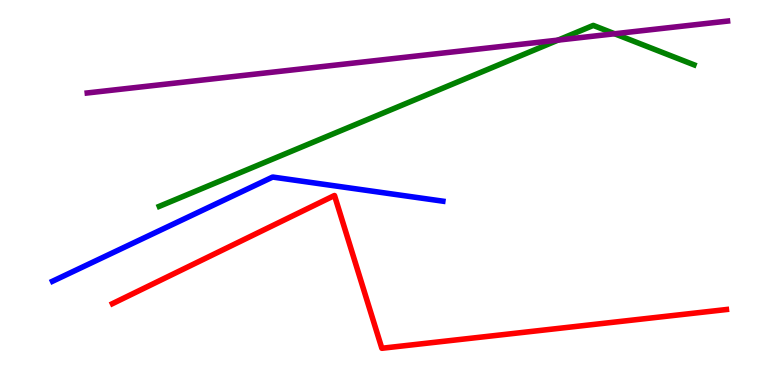[{'lines': ['blue', 'red'], 'intersections': []}, {'lines': ['green', 'red'], 'intersections': []}, {'lines': ['purple', 'red'], 'intersections': []}, {'lines': ['blue', 'green'], 'intersections': []}, {'lines': ['blue', 'purple'], 'intersections': []}, {'lines': ['green', 'purple'], 'intersections': [{'x': 7.2, 'y': 8.96}, {'x': 7.93, 'y': 9.12}]}]